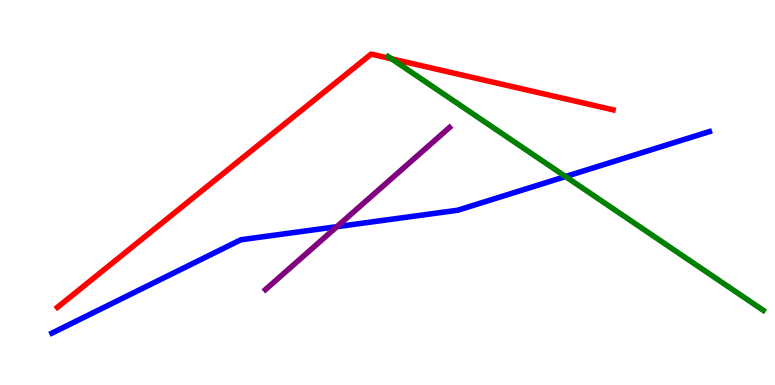[{'lines': ['blue', 'red'], 'intersections': []}, {'lines': ['green', 'red'], 'intersections': [{'x': 5.05, 'y': 8.47}]}, {'lines': ['purple', 'red'], 'intersections': []}, {'lines': ['blue', 'green'], 'intersections': [{'x': 7.3, 'y': 5.41}]}, {'lines': ['blue', 'purple'], 'intersections': [{'x': 4.35, 'y': 4.11}]}, {'lines': ['green', 'purple'], 'intersections': []}]